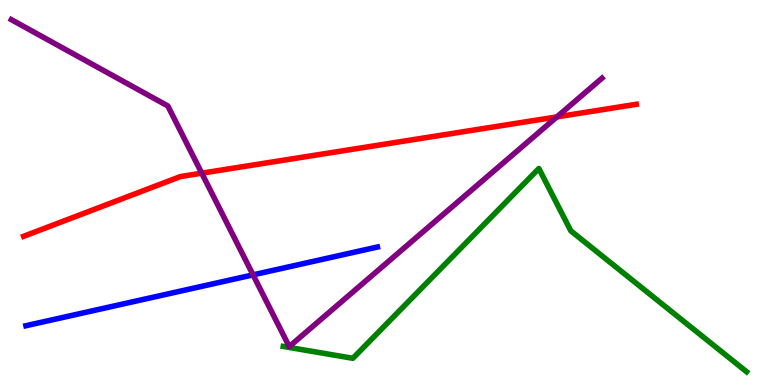[{'lines': ['blue', 'red'], 'intersections': []}, {'lines': ['green', 'red'], 'intersections': []}, {'lines': ['purple', 'red'], 'intersections': [{'x': 2.6, 'y': 5.5}, {'x': 7.19, 'y': 6.96}]}, {'lines': ['blue', 'green'], 'intersections': []}, {'lines': ['blue', 'purple'], 'intersections': [{'x': 3.27, 'y': 2.86}]}, {'lines': ['green', 'purple'], 'intersections': []}]